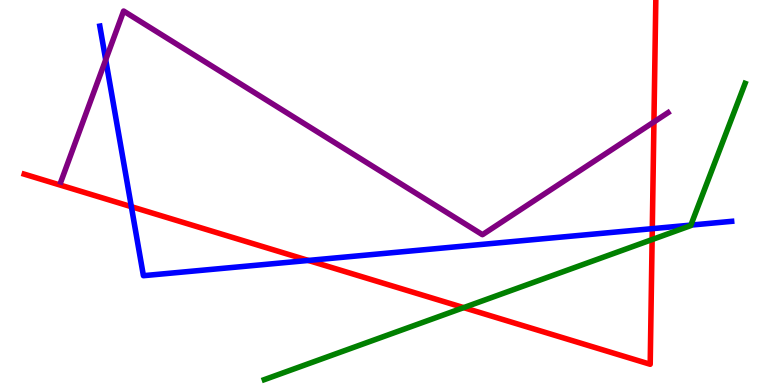[{'lines': ['blue', 'red'], 'intersections': [{'x': 1.69, 'y': 4.63}, {'x': 3.98, 'y': 3.24}, {'x': 8.42, 'y': 4.06}]}, {'lines': ['green', 'red'], 'intersections': [{'x': 5.98, 'y': 2.01}, {'x': 8.41, 'y': 3.78}]}, {'lines': ['purple', 'red'], 'intersections': [{'x': 8.44, 'y': 6.83}]}, {'lines': ['blue', 'green'], 'intersections': [{'x': 8.91, 'y': 4.15}]}, {'lines': ['blue', 'purple'], 'intersections': [{'x': 1.36, 'y': 8.45}]}, {'lines': ['green', 'purple'], 'intersections': []}]